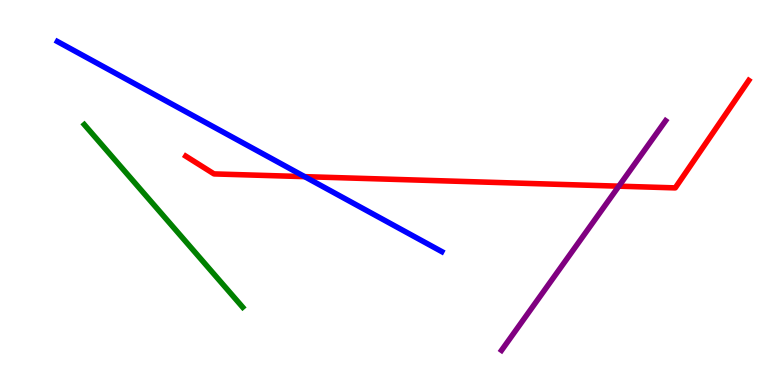[{'lines': ['blue', 'red'], 'intersections': [{'x': 3.93, 'y': 5.41}]}, {'lines': ['green', 'red'], 'intersections': []}, {'lines': ['purple', 'red'], 'intersections': [{'x': 7.99, 'y': 5.16}]}, {'lines': ['blue', 'green'], 'intersections': []}, {'lines': ['blue', 'purple'], 'intersections': []}, {'lines': ['green', 'purple'], 'intersections': []}]